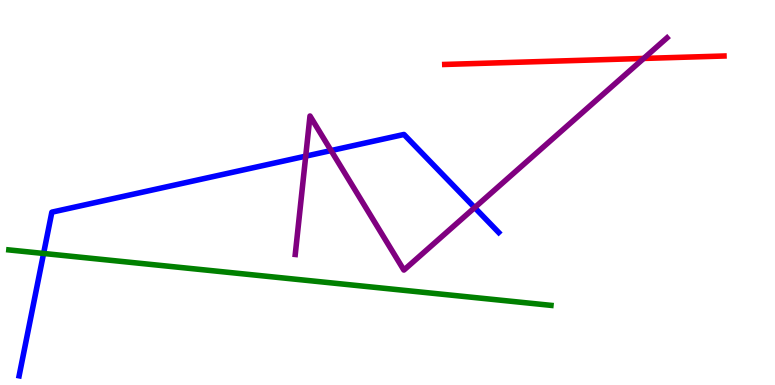[{'lines': ['blue', 'red'], 'intersections': []}, {'lines': ['green', 'red'], 'intersections': []}, {'lines': ['purple', 'red'], 'intersections': [{'x': 8.31, 'y': 8.48}]}, {'lines': ['blue', 'green'], 'intersections': [{'x': 0.563, 'y': 3.42}]}, {'lines': ['blue', 'purple'], 'intersections': [{'x': 3.94, 'y': 5.94}, {'x': 4.27, 'y': 6.09}, {'x': 6.12, 'y': 4.61}]}, {'lines': ['green', 'purple'], 'intersections': []}]